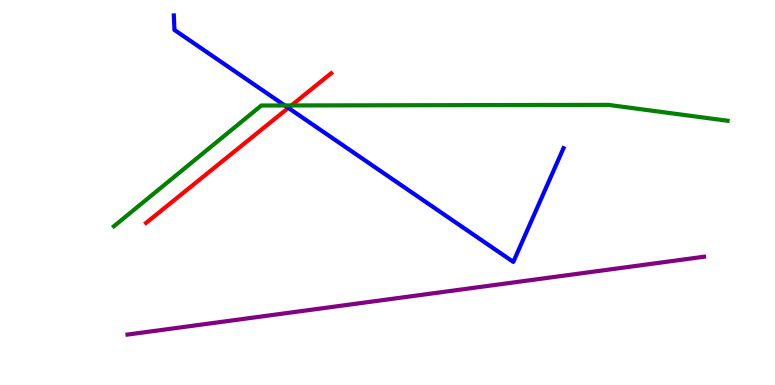[{'lines': ['blue', 'red'], 'intersections': [{'x': 3.72, 'y': 7.2}]}, {'lines': ['green', 'red'], 'intersections': [{'x': 3.76, 'y': 7.26}]}, {'lines': ['purple', 'red'], 'intersections': []}, {'lines': ['blue', 'green'], 'intersections': [{'x': 3.67, 'y': 7.26}]}, {'lines': ['blue', 'purple'], 'intersections': []}, {'lines': ['green', 'purple'], 'intersections': []}]